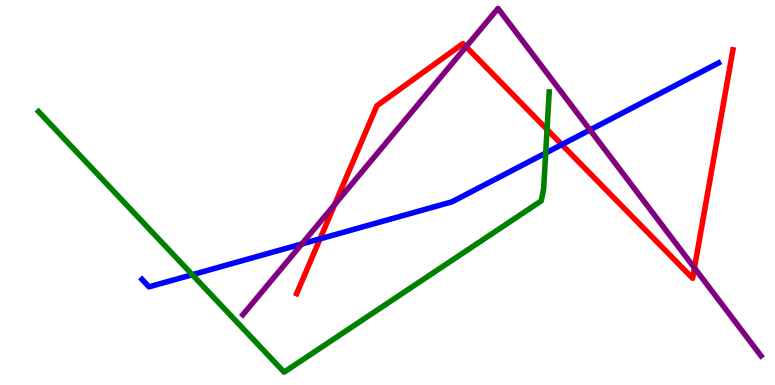[{'lines': ['blue', 'red'], 'intersections': [{'x': 4.13, 'y': 3.8}, {'x': 7.25, 'y': 6.24}]}, {'lines': ['green', 'red'], 'intersections': [{'x': 7.06, 'y': 6.64}]}, {'lines': ['purple', 'red'], 'intersections': [{'x': 4.32, 'y': 4.69}, {'x': 6.01, 'y': 8.79}, {'x': 8.96, 'y': 3.04}]}, {'lines': ['blue', 'green'], 'intersections': [{'x': 2.48, 'y': 2.86}, {'x': 7.04, 'y': 6.03}]}, {'lines': ['blue', 'purple'], 'intersections': [{'x': 3.89, 'y': 3.66}, {'x': 7.61, 'y': 6.63}]}, {'lines': ['green', 'purple'], 'intersections': []}]